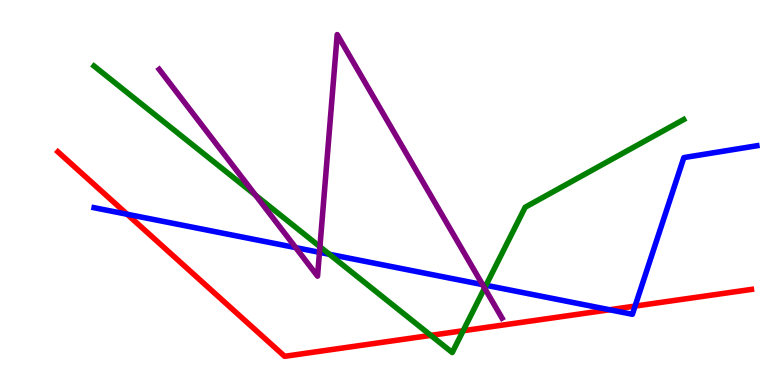[{'lines': ['blue', 'red'], 'intersections': [{'x': 1.64, 'y': 4.43}, {'x': 7.87, 'y': 1.95}, {'x': 8.19, 'y': 2.05}]}, {'lines': ['green', 'red'], 'intersections': [{'x': 5.56, 'y': 1.29}, {'x': 5.98, 'y': 1.41}]}, {'lines': ['purple', 'red'], 'intersections': []}, {'lines': ['blue', 'green'], 'intersections': [{'x': 4.25, 'y': 3.39}, {'x': 6.27, 'y': 2.59}]}, {'lines': ['blue', 'purple'], 'intersections': [{'x': 3.82, 'y': 3.57}, {'x': 4.12, 'y': 3.45}, {'x': 6.23, 'y': 2.61}]}, {'lines': ['green', 'purple'], 'intersections': [{'x': 3.3, 'y': 4.93}, {'x': 4.13, 'y': 3.59}, {'x': 6.25, 'y': 2.52}]}]